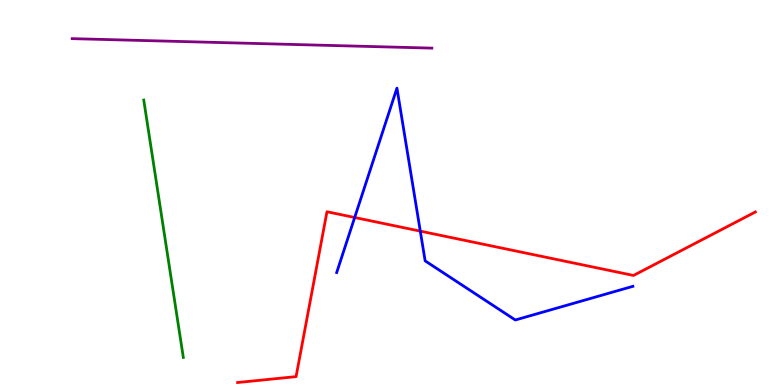[{'lines': ['blue', 'red'], 'intersections': [{'x': 4.58, 'y': 4.35}, {'x': 5.42, 'y': 4.0}]}, {'lines': ['green', 'red'], 'intersections': []}, {'lines': ['purple', 'red'], 'intersections': []}, {'lines': ['blue', 'green'], 'intersections': []}, {'lines': ['blue', 'purple'], 'intersections': []}, {'lines': ['green', 'purple'], 'intersections': []}]